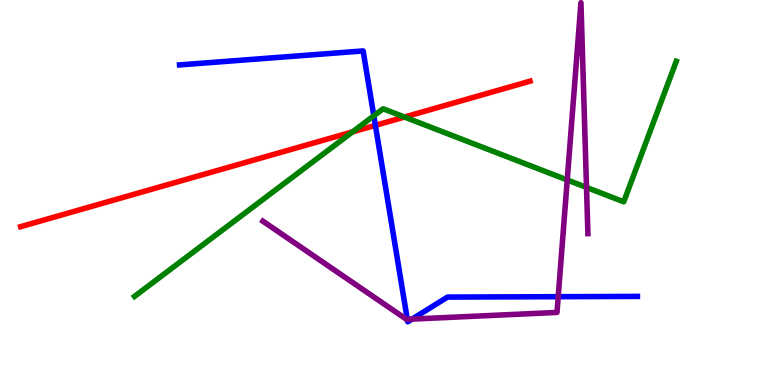[{'lines': ['blue', 'red'], 'intersections': [{'x': 4.84, 'y': 6.74}]}, {'lines': ['green', 'red'], 'intersections': [{'x': 4.55, 'y': 6.57}, {'x': 5.22, 'y': 6.96}]}, {'lines': ['purple', 'red'], 'intersections': []}, {'lines': ['blue', 'green'], 'intersections': [{'x': 4.82, 'y': 6.99}]}, {'lines': ['blue', 'purple'], 'intersections': [{'x': 5.26, 'y': 1.71}, {'x': 5.32, 'y': 1.71}, {'x': 7.2, 'y': 2.29}]}, {'lines': ['green', 'purple'], 'intersections': [{'x': 7.32, 'y': 5.33}, {'x': 7.57, 'y': 5.13}]}]